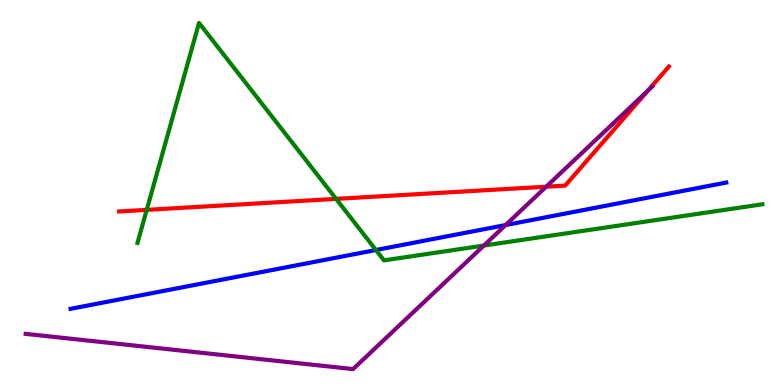[{'lines': ['blue', 'red'], 'intersections': []}, {'lines': ['green', 'red'], 'intersections': [{'x': 1.89, 'y': 4.55}, {'x': 4.34, 'y': 4.83}]}, {'lines': ['purple', 'red'], 'intersections': [{'x': 7.05, 'y': 5.15}, {'x': 8.36, 'y': 7.65}]}, {'lines': ['blue', 'green'], 'intersections': [{'x': 4.85, 'y': 3.51}]}, {'lines': ['blue', 'purple'], 'intersections': [{'x': 6.52, 'y': 4.15}]}, {'lines': ['green', 'purple'], 'intersections': [{'x': 6.24, 'y': 3.62}]}]